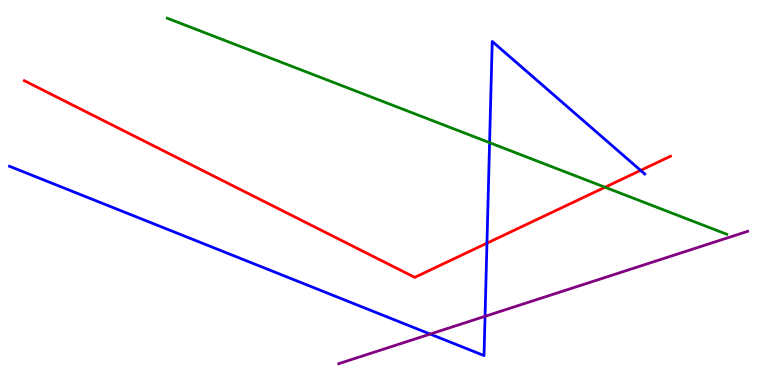[{'lines': ['blue', 'red'], 'intersections': [{'x': 6.28, 'y': 3.68}, {'x': 8.27, 'y': 5.57}]}, {'lines': ['green', 'red'], 'intersections': [{'x': 7.81, 'y': 5.14}]}, {'lines': ['purple', 'red'], 'intersections': []}, {'lines': ['blue', 'green'], 'intersections': [{'x': 6.32, 'y': 6.29}]}, {'lines': ['blue', 'purple'], 'intersections': [{'x': 5.55, 'y': 1.32}, {'x': 6.26, 'y': 1.78}]}, {'lines': ['green', 'purple'], 'intersections': []}]